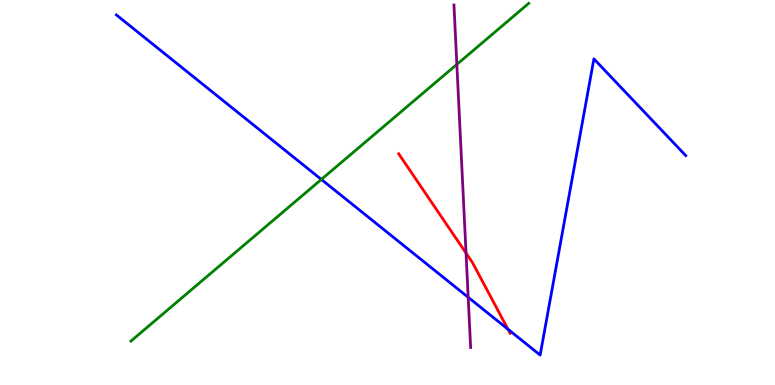[{'lines': ['blue', 'red'], 'intersections': [{'x': 6.55, 'y': 1.45}]}, {'lines': ['green', 'red'], 'intersections': []}, {'lines': ['purple', 'red'], 'intersections': [{'x': 6.01, 'y': 3.43}]}, {'lines': ['blue', 'green'], 'intersections': [{'x': 4.15, 'y': 5.34}]}, {'lines': ['blue', 'purple'], 'intersections': [{'x': 6.04, 'y': 2.28}]}, {'lines': ['green', 'purple'], 'intersections': [{'x': 5.89, 'y': 8.33}]}]